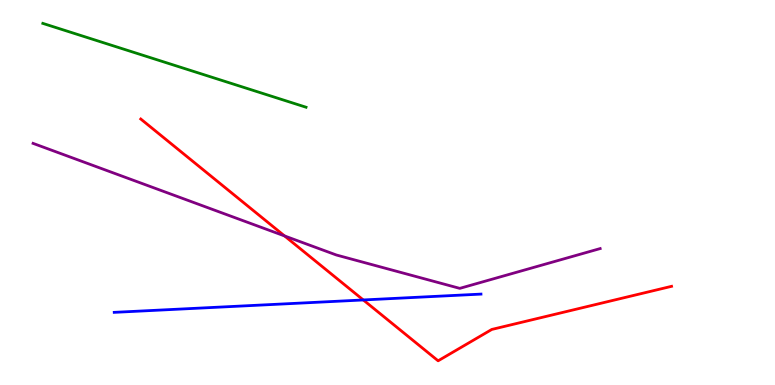[{'lines': ['blue', 'red'], 'intersections': [{'x': 4.69, 'y': 2.21}]}, {'lines': ['green', 'red'], 'intersections': []}, {'lines': ['purple', 'red'], 'intersections': [{'x': 3.67, 'y': 3.87}]}, {'lines': ['blue', 'green'], 'intersections': []}, {'lines': ['blue', 'purple'], 'intersections': []}, {'lines': ['green', 'purple'], 'intersections': []}]